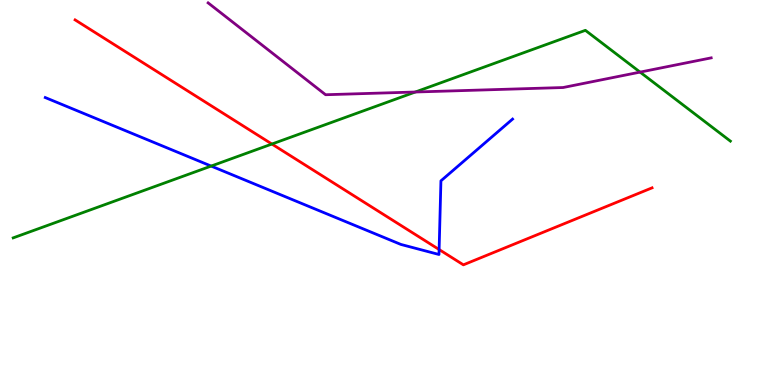[{'lines': ['blue', 'red'], 'intersections': [{'x': 5.67, 'y': 3.52}]}, {'lines': ['green', 'red'], 'intersections': [{'x': 3.51, 'y': 6.26}]}, {'lines': ['purple', 'red'], 'intersections': []}, {'lines': ['blue', 'green'], 'intersections': [{'x': 2.72, 'y': 5.69}]}, {'lines': ['blue', 'purple'], 'intersections': []}, {'lines': ['green', 'purple'], 'intersections': [{'x': 5.36, 'y': 7.61}, {'x': 8.26, 'y': 8.13}]}]